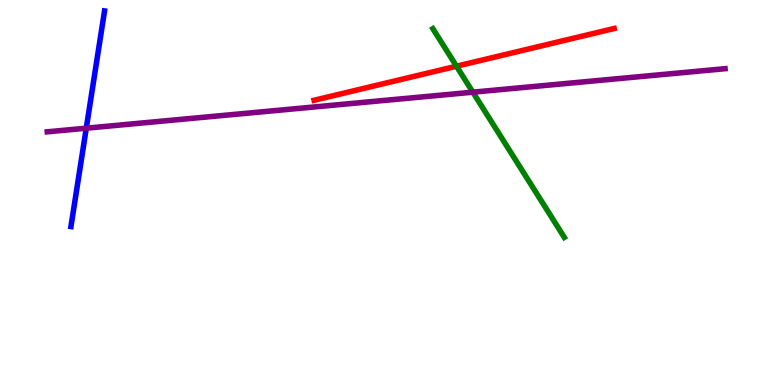[{'lines': ['blue', 'red'], 'intersections': []}, {'lines': ['green', 'red'], 'intersections': [{'x': 5.89, 'y': 8.28}]}, {'lines': ['purple', 'red'], 'intersections': []}, {'lines': ['blue', 'green'], 'intersections': []}, {'lines': ['blue', 'purple'], 'intersections': [{'x': 1.11, 'y': 6.67}]}, {'lines': ['green', 'purple'], 'intersections': [{'x': 6.1, 'y': 7.61}]}]